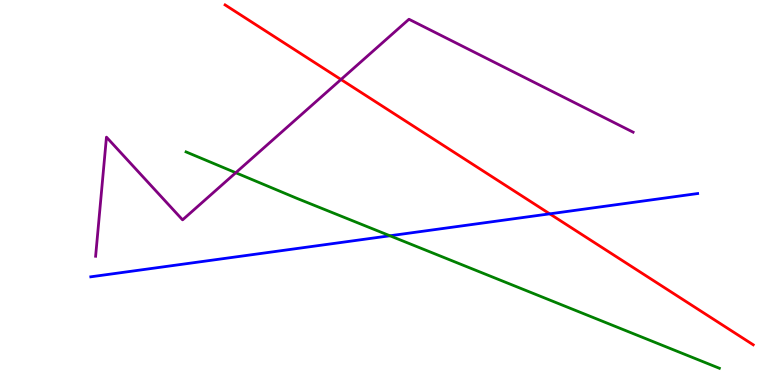[{'lines': ['blue', 'red'], 'intersections': [{'x': 7.09, 'y': 4.45}]}, {'lines': ['green', 'red'], 'intersections': []}, {'lines': ['purple', 'red'], 'intersections': [{'x': 4.4, 'y': 7.94}]}, {'lines': ['blue', 'green'], 'intersections': [{'x': 5.03, 'y': 3.88}]}, {'lines': ['blue', 'purple'], 'intersections': []}, {'lines': ['green', 'purple'], 'intersections': [{'x': 3.04, 'y': 5.51}]}]